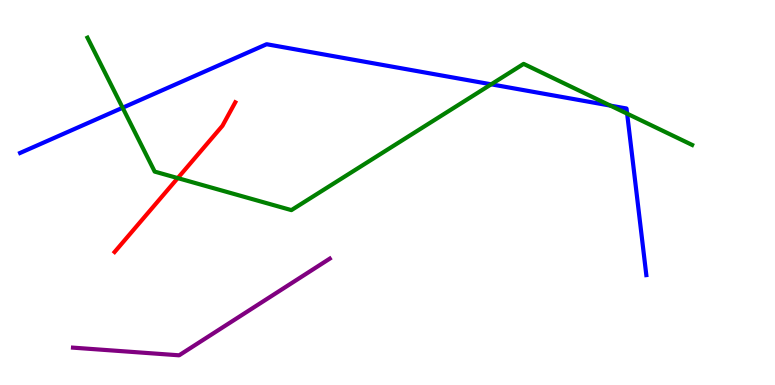[{'lines': ['blue', 'red'], 'intersections': []}, {'lines': ['green', 'red'], 'intersections': [{'x': 2.29, 'y': 5.37}]}, {'lines': ['purple', 'red'], 'intersections': []}, {'lines': ['blue', 'green'], 'intersections': [{'x': 1.58, 'y': 7.2}, {'x': 6.34, 'y': 7.81}, {'x': 7.88, 'y': 7.26}, {'x': 8.09, 'y': 7.05}]}, {'lines': ['blue', 'purple'], 'intersections': []}, {'lines': ['green', 'purple'], 'intersections': []}]